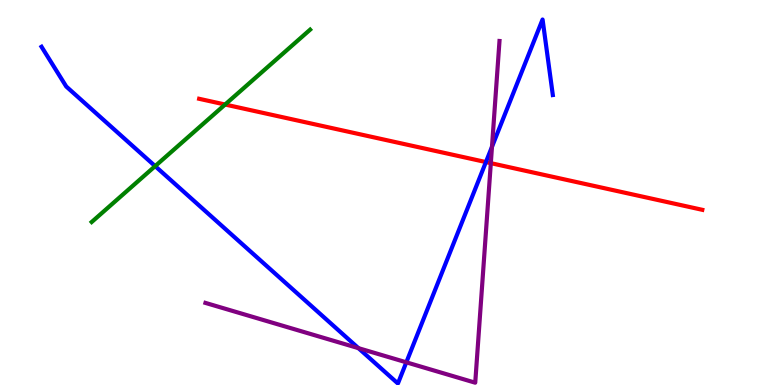[{'lines': ['blue', 'red'], 'intersections': [{'x': 6.27, 'y': 5.79}]}, {'lines': ['green', 'red'], 'intersections': [{'x': 2.9, 'y': 7.29}]}, {'lines': ['purple', 'red'], 'intersections': [{'x': 6.33, 'y': 5.76}]}, {'lines': ['blue', 'green'], 'intersections': [{'x': 2.0, 'y': 5.69}]}, {'lines': ['blue', 'purple'], 'intersections': [{'x': 4.62, 'y': 0.957}, {'x': 5.24, 'y': 0.589}, {'x': 6.35, 'y': 6.19}]}, {'lines': ['green', 'purple'], 'intersections': []}]